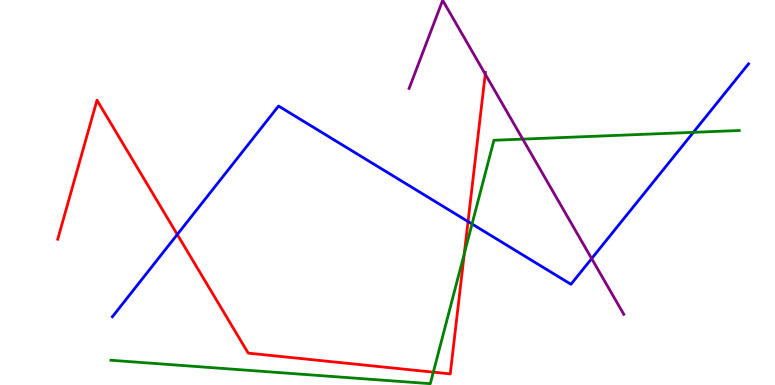[{'lines': ['blue', 'red'], 'intersections': [{'x': 2.29, 'y': 3.91}, {'x': 6.04, 'y': 4.25}]}, {'lines': ['green', 'red'], 'intersections': [{'x': 5.59, 'y': 0.334}, {'x': 5.99, 'y': 3.41}]}, {'lines': ['purple', 'red'], 'intersections': [{'x': 6.26, 'y': 8.07}]}, {'lines': ['blue', 'green'], 'intersections': [{'x': 6.09, 'y': 4.18}, {'x': 8.95, 'y': 6.56}]}, {'lines': ['blue', 'purple'], 'intersections': [{'x': 7.63, 'y': 3.28}]}, {'lines': ['green', 'purple'], 'intersections': [{'x': 6.74, 'y': 6.39}]}]